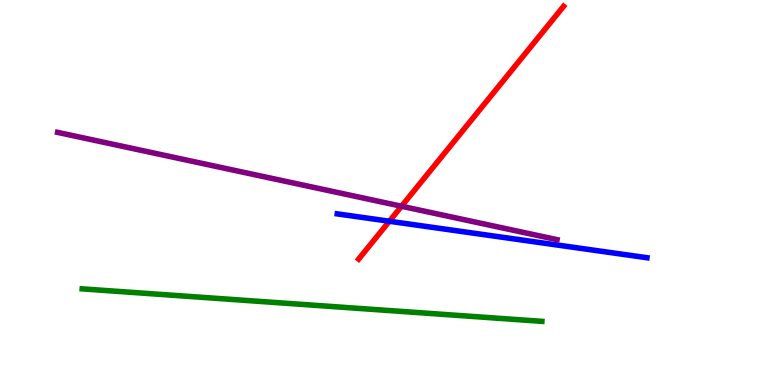[{'lines': ['blue', 'red'], 'intersections': [{'x': 5.02, 'y': 4.25}]}, {'lines': ['green', 'red'], 'intersections': []}, {'lines': ['purple', 'red'], 'intersections': [{'x': 5.18, 'y': 4.64}]}, {'lines': ['blue', 'green'], 'intersections': []}, {'lines': ['blue', 'purple'], 'intersections': []}, {'lines': ['green', 'purple'], 'intersections': []}]